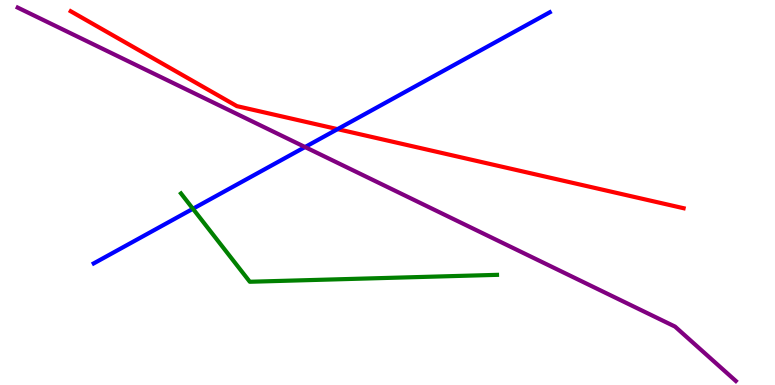[{'lines': ['blue', 'red'], 'intersections': [{'x': 4.36, 'y': 6.65}]}, {'lines': ['green', 'red'], 'intersections': []}, {'lines': ['purple', 'red'], 'intersections': []}, {'lines': ['blue', 'green'], 'intersections': [{'x': 2.49, 'y': 4.58}]}, {'lines': ['blue', 'purple'], 'intersections': [{'x': 3.94, 'y': 6.18}]}, {'lines': ['green', 'purple'], 'intersections': []}]